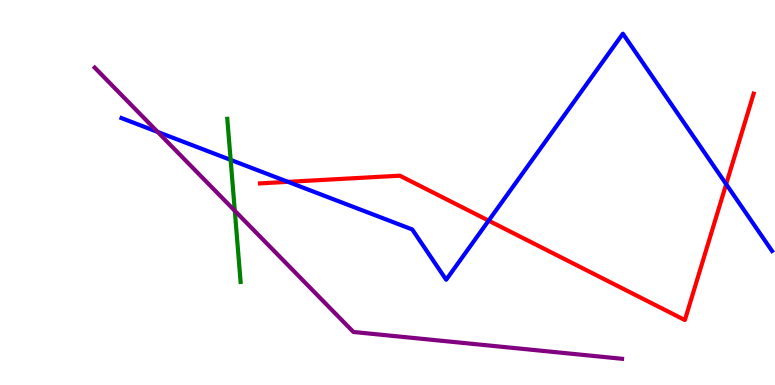[{'lines': ['blue', 'red'], 'intersections': [{'x': 3.72, 'y': 5.28}, {'x': 6.3, 'y': 4.27}, {'x': 9.37, 'y': 5.22}]}, {'lines': ['green', 'red'], 'intersections': []}, {'lines': ['purple', 'red'], 'intersections': []}, {'lines': ['blue', 'green'], 'intersections': [{'x': 2.98, 'y': 5.85}]}, {'lines': ['blue', 'purple'], 'intersections': [{'x': 2.03, 'y': 6.57}]}, {'lines': ['green', 'purple'], 'intersections': [{'x': 3.03, 'y': 4.53}]}]